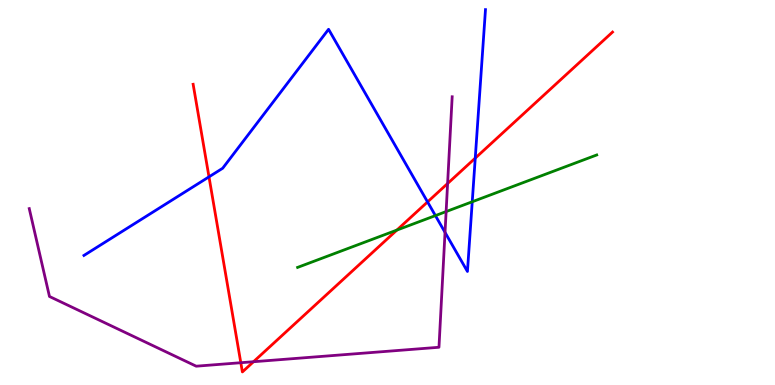[{'lines': ['blue', 'red'], 'intersections': [{'x': 2.7, 'y': 5.41}, {'x': 5.52, 'y': 4.76}, {'x': 6.13, 'y': 5.89}]}, {'lines': ['green', 'red'], 'intersections': [{'x': 5.12, 'y': 4.02}]}, {'lines': ['purple', 'red'], 'intersections': [{'x': 3.11, 'y': 0.579}, {'x': 3.27, 'y': 0.605}, {'x': 5.78, 'y': 5.23}]}, {'lines': ['blue', 'green'], 'intersections': [{'x': 5.62, 'y': 4.4}, {'x': 6.09, 'y': 4.76}]}, {'lines': ['blue', 'purple'], 'intersections': [{'x': 5.74, 'y': 3.96}]}, {'lines': ['green', 'purple'], 'intersections': [{'x': 5.76, 'y': 4.5}]}]